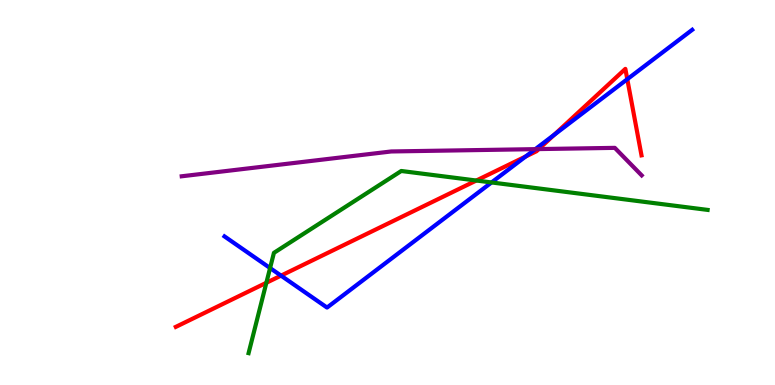[{'lines': ['blue', 'red'], 'intersections': [{'x': 3.63, 'y': 2.84}, {'x': 6.78, 'y': 5.93}, {'x': 7.15, 'y': 6.5}, {'x': 8.09, 'y': 7.94}]}, {'lines': ['green', 'red'], 'intersections': [{'x': 3.44, 'y': 2.66}, {'x': 6.15, 'y': 5.31}]}, {'lines': ['purple', 'red'], 'intersections': [{'x': 6.95, 'y': 6.13}]}, {'lines': ['blue', 'green'], 'intersections': [{'x': 3.48, 'y': 3.04}, {'x': 6.34, 'y': 5.26}]}, {'lines': ['blue', 'purple'], 'intersections': [{'x': 6.91, 'y': 6.13}]}, {'lines': ['green', 'purple'], 'intersections': []}]